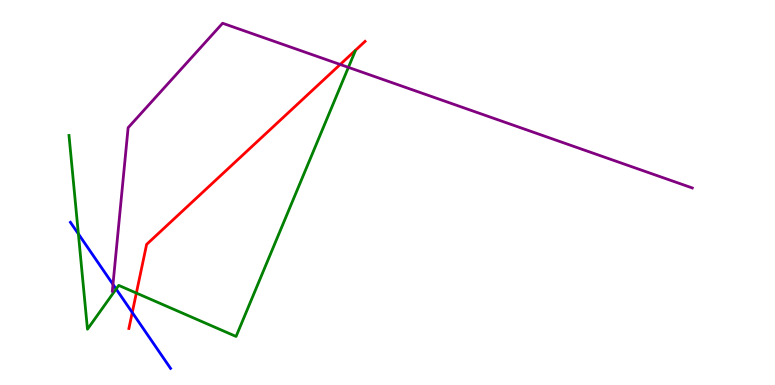[{'lines': ['blue', 'red'], 'intersections': [{'x': 1.71, 'y': 1.88}]}, {'lines': ['green', 'red'], 'intersections': [{'x': 1.76, 'y': 2.39}]}, {'lines': ['purple', 'red'], 'intersections': [{'x': 4.39, 'y': 8.33}]}, {'lines': ['blue', 'green'], 'intersections': [{'x': 1.01, 'y': 3.92}, {'x': 1.5, 'y': 2.49}]}, {'lines': ['blue', 'purple'], 'intersections': [{'x': 1.46, 'y': 2.61}]}, {'lines': ['green', 'purple'], 'intersections': [{'x': 4.5, 'y': 8.25}]}]